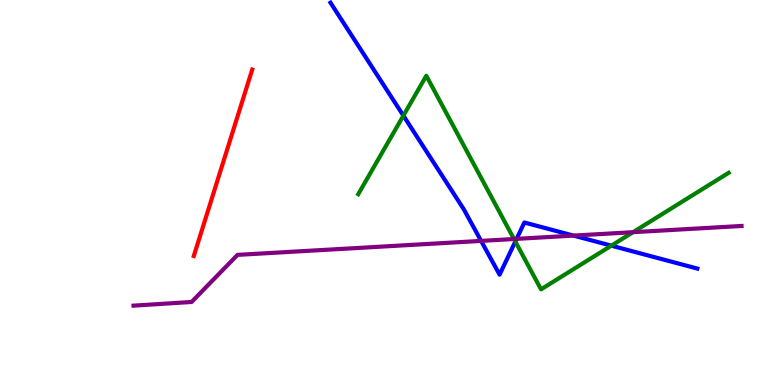[{'lines': ['blue', 'red'], 'intersections': []}, {'lines': ['green', 'red'], 'intersections': []}, {'lines': ['purple', 'red'], 'intersections': []}, {'lines': ['blue', 'green'], 'intersections': [{'x': 5.2, 'y': 7.0}, {'x': 6.65, 'y': 3.73}, {'x': 7.89, 'y': 3.62}]}, {'lines': ['blue', 'purple'], 'intersections': [{'x': 6.21, 'y': 3.74}, {'x': 6.67, 'y': 3.8}, {'x': 7.4, 'y': 3.88}]}, {'lines': ['green', 'purple'], 'intersections': [{'x': 6.63, 'y': 3.79}, {'x': 8.17, 'y': 3.97}]}]